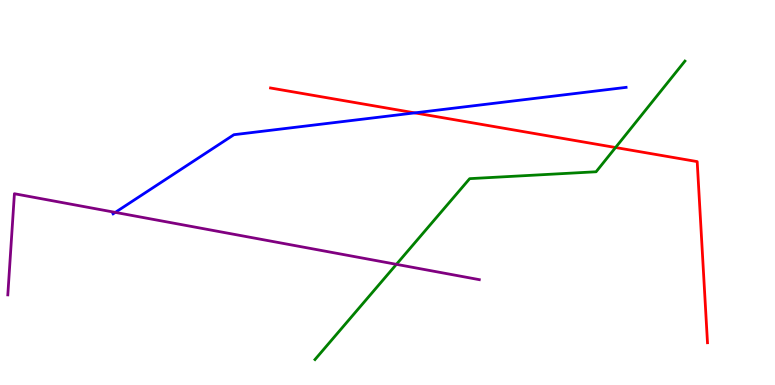[{'lines': ['blue', 'red'], 'intersections': [{'x': 5.35, 'y': 7.07}]}, {'lines': ['green', 'red'], 'intersections': [{'x': 7.94, 'y': 6.17}]}, {'lines': ['purple', 'red'], 'intersections': []}, {'lines': ['blue', 'green'], 'intersections': []}, {'lines': ['blue', 'purple'], 'intersections': [{'x': 1.49, 'y': 4.48}]}, {'lines': ['green', 'purple'], 'intersections': [{'x': 5.11, 'y': 3.13}]}]